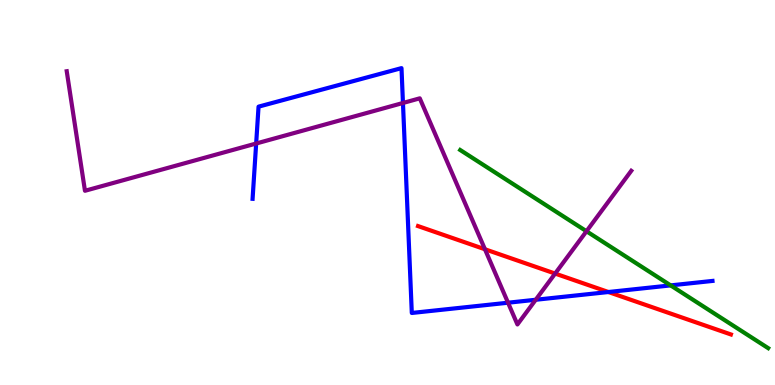[{'lines': ['blue', 'red'], 'intersections': [{'x': 7.85, 'y': 2.42}]}, {'lines': ['green', 'red'], 'intersections': []}, {'lines': ['purple', 'red'], 'intersections': [{'x': 6.26, 'y': 3.53}, {'x': 7.16, 'y': 2.89}]}, {'lines': ['blue', 'green'], 'intersections': [{'x': 8.65, 'y': 2.59}]}, {'lines': ['blue', 'purple'], 'intersections': [{'x': 3.31, 'y': 6.27}, {'x': 5.2, 'y': 7.33}, {'x': 6.56, 'y': 2.14}, {'x': 6.91, 'y': 2.21}]}, {'lines': ['green', 'purple'], 'intersections': [{'x': 7.57, 'y': 3.99}]}]